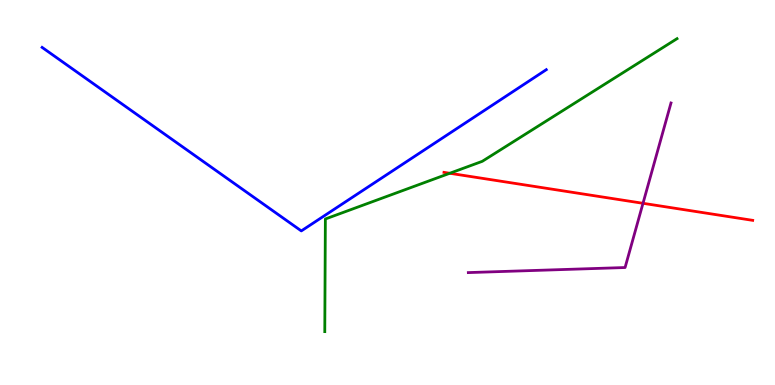[{'lines': ['blue', 'red'], 'intersections': []}, {'lines': ['green', 'red'], 'intersections': [{'x': 5.8, 'y': 5.5}]}, {'lines': ['purple', 'red'], 'intersections': [{'x': 8.3, 'y': 4.72}]}, {'lines': ['blue', 'green'], 'intersections': []}, {'lines': ['blue', 'purple'], 'intersections': []}, {'lines': ['green', 'purple'], 'intersections': []}]